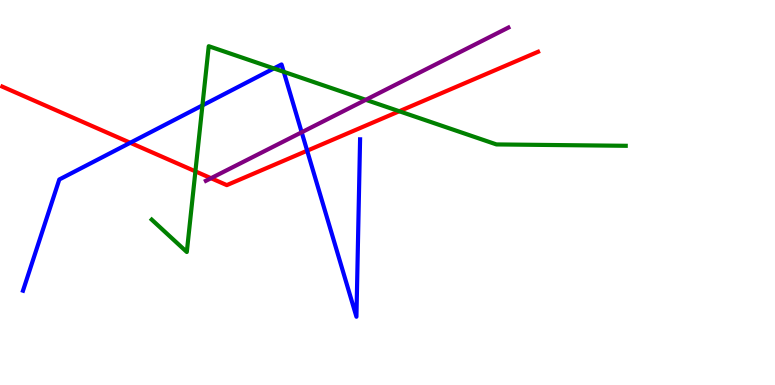[{'lines': ['blue', 'red'], 'intersections': [{'x': 1.68, 'y': 6.29}, {'x': 3.96, 'y': 6.09}]}, {'lines': ['green', 'red'], 'intersections': [{'x': 2.52, 'y': 5.55}, {'x': 5.15, 'y': 7.11}]}, {'lines': ['purple', 'red'], 'intersections': [{'x': 2.72, 'y': 5.37}]}, {'lines': ['blue', 'green'], 'intersections': [{'x': 2.61, 'y': 7.26}, {'x': 3.53, 'y': 8.22}, {'x': 3.66, 'y': 8.13}]}, {'lines': ['blue', 'purple'], 'intersections': [{'x': 3.89, 'y': 6.56}]}, {'lines': ['green', 'purple'], 'intersections': [{'x': 4.72, 'y': 7.41}]}]